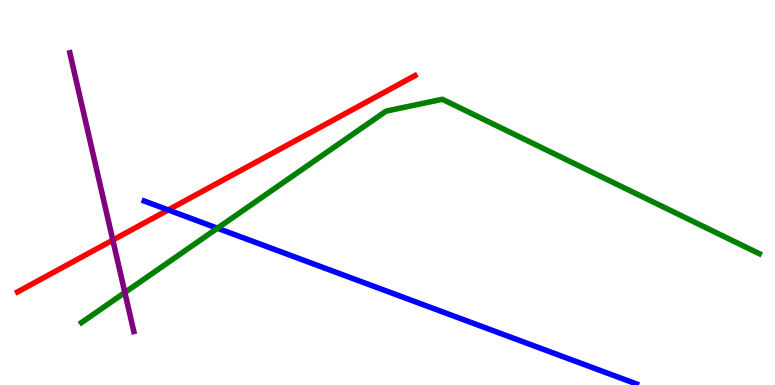[{'lines': ['blue', 'red'], 'intersections': [{'x': 2.17, 'y': 4.55}]}, {'lines': ['green', 'red'], 'intersections': []}, {'lines': ['purple', 'red'], 'intersections': [{'x': 1.46, 'y': 3.76}]}, {'lines': ['blue', 'green'], 'intersections': [{'x': 2.81, 'y': 4.07}]}, {'lines': ['blue', 'purple'], 'intersections': []}, {'lines': ['green', 'purple'], 'intersections': [{'x': 1.61, 'y': 2.4}]}]